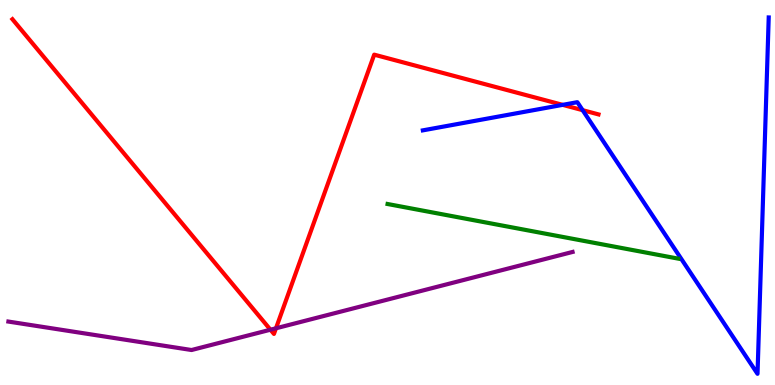[{'lines': ['blue', 'red'], 'intersections': [{'x': 7.26, 'y': 7.28}, {'x': 7.52, 'y': 7.14}]}, {'lines': ['green', 'red'], 'intersections': []}, {'lines': ['purple', 'red'], 'intersections': [{'x': 3.49, 'y': 1.44}, {'x': 3.56, 'y': 1.47}]}, {'lines': ['blue', 'green'], 'intersections': []}, {'lines': ['blue', 'purple'], 'intersections': []}, {'lines': ['green', 'purple'], 'intersections': []}]